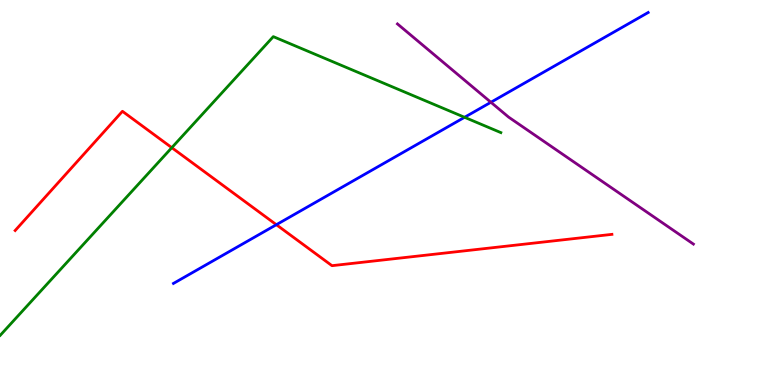[{'lines': ['blue', 'red'], 'intersections': [{'x': 3.57, 'y': 4.16}]}, {'lines': ['green', 'red'], 'intersections': [{'x': 2.22, 'y': 6.16}]}, {'lines': ['purple', 'red'], 'intersections': []}, {'lines': ['blue', 'green'], 'intersections': [{'x': 5.99, 'y': 6.95}]}, {'lines': ['blue', 'purple'], 'intersections': [{'x': 6.33, 'y': 7.34}]}, {'lines': ['green', 'purple'], 'intersections': []}]